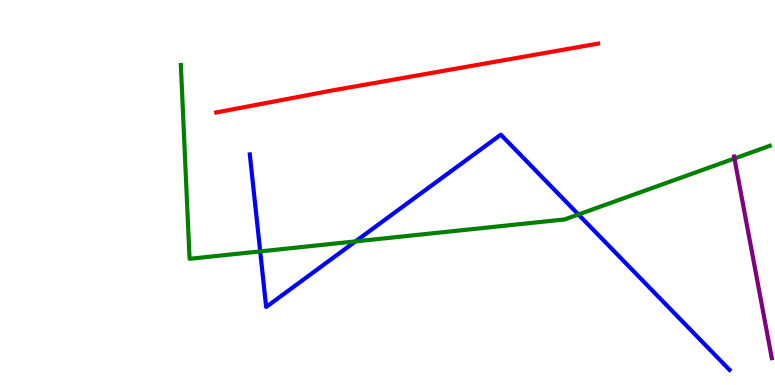[{'lines': ['blue', 'red'], 'intersections': []}, {'lines': ['green', 'red'], 'intersections': []}, {'lines': ['purple', 'red'], 'intersections': []}, {'lines': ['blue', 'green'], 'intersections': [{'x': 3.36, 'y': 3.47}, {'x': 4.59, 'y': 3.73}, {'x': 7.46, 'y': 4.43}]}, {'lines': ['blue', 'purple'], 'intersections': []}, {'lines': ['green', 'purple'], 'intersections': [{'x': 9.48, 'y': 5.88}]}]